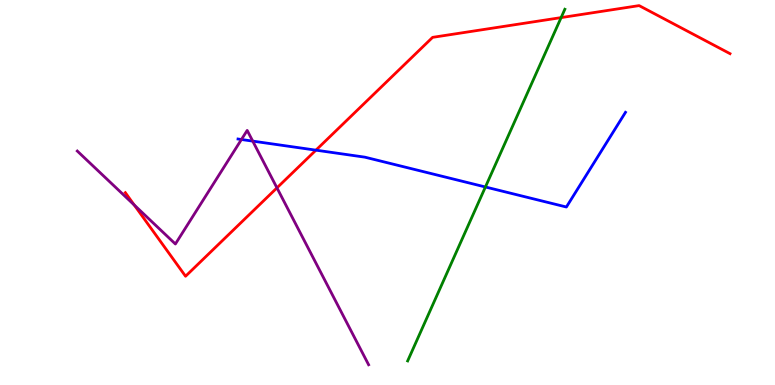[{'lines': ['blue', 'red'], 'intersections': [{'x': 4.08, 'y': 6.1}]}, {'lines': ['green', 'red'], 'intersections': [{'x': 7.24, 'y': 9.54}]}, {'lines': ['purple', 'red'], 'intersections': [{'x': 1.73, 'y': 4.68}, {'x': 3.57, 'y': 5.12}]}, {'lines': ['blue', 'green'], 'intersections': [{'x': 6.26, 'y': 5.14}]}, {'lines': ['blue', 'purple'], 'intersections': [{'x': 3.12, 'y': 6.38}, {'x': 3.26, 'y': 6.33}]}, {'lines': ['green', 'purple'], 'intersections': []}]